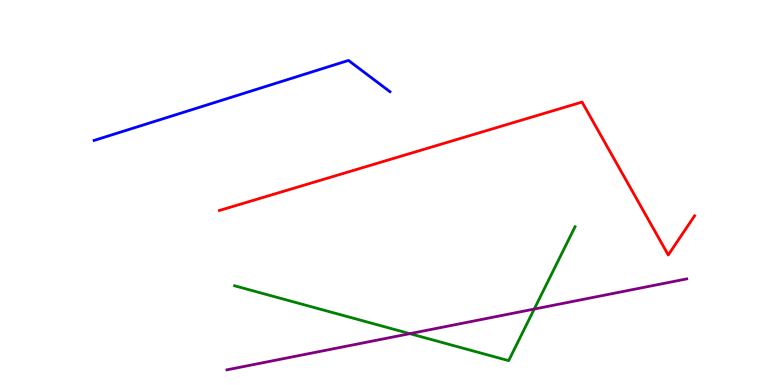[{'lines': ['blue', 'red'], 'intersections': []}, {'lines': ['green', 'red'], 'intersections': []}, {'lines': ['purple', 'red'], 'intersections': []}, {'lines': ['blue', 'green'], 'intersections': []}, {'lines': ['blue', 'purple'], 'intersections': []}, {'lines': ['green', 'purple'], 'intersections': [{'x': 5.29, 'y': 1.33}, {'x': 6.89, 'y': 1.97}]}]